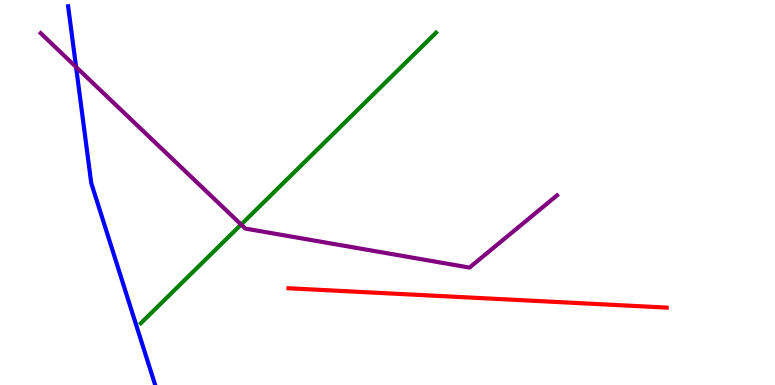[{'lines': ['blue', 'red'], 'intersections': []}, {'lines': ['green', 'red'], 'intersections': []}, {'lines': ['purple', 'red'], 'intersections': []}, {'lines': ['blue', 'green'], 'intersections': []}, {'lines': ['blue', 'purple'], 'intersections': [{'x': 0.981, 'y': 8.26}]}, {'lines': ['green', 'purple'], 'intersections': [{'x': 3.11, 'y': 4.17}]}]